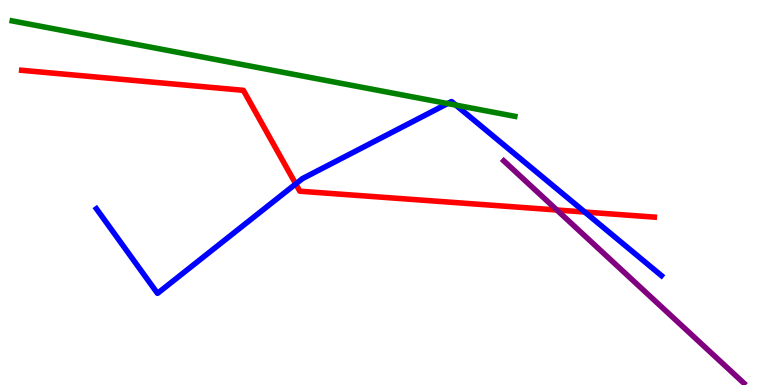[{'lines': ['blue', 'red'], 'intersections': [{'x': 3.82, 'y': 5.22}, {'x': 7.55, 'y': 4.49}]}, {'lines': ['green', 'red'], 'intersections': []}, {'lines': ['purple', 'red'], 'intersections': [{'x': 7.19, 'y': 4.55}]}, {'lines': ['blue', 'green'], 'intersections': [{'x': 5.78, 'y': 7.31}, {'x': 5.88, 'y': 7.27}]}, {'lines': ['blue', 'purple'], 'intersections': []}, {'lines': ['green', 'purple'], 'intersections': []}]